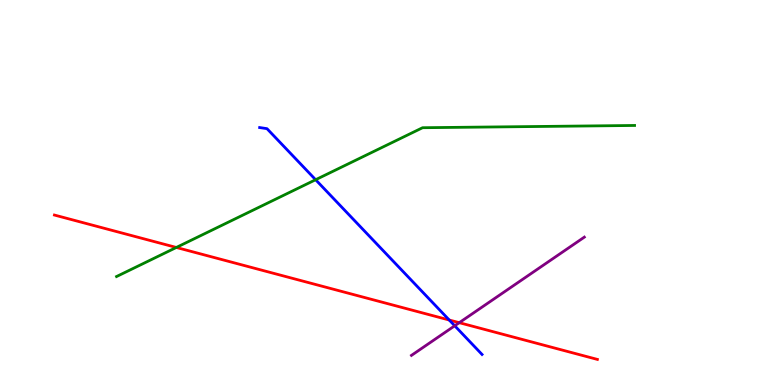[{'lines': ['blue', 'red'], 'intersections': [{'x': 5.8, 'y': 1.69}]}, {'lines': ['green', 'red'], 'intersections': [{'x': 2.28, 'y': 3.57}]}, {'lines': ['purple', 'red'], 'intersections': [{'x': 5.93, 'y': 1.62}]}, {'lines': ['blue', 'green'], 'intersections': [{'x': 4.07, 'y': 5.33}]}, {'lines': ['blue', 'purple'], 'intersections': [{'x': 5.87, 'y': 1.54}]}, {'lines': ['green', 'purple'], 'intersections': []}]